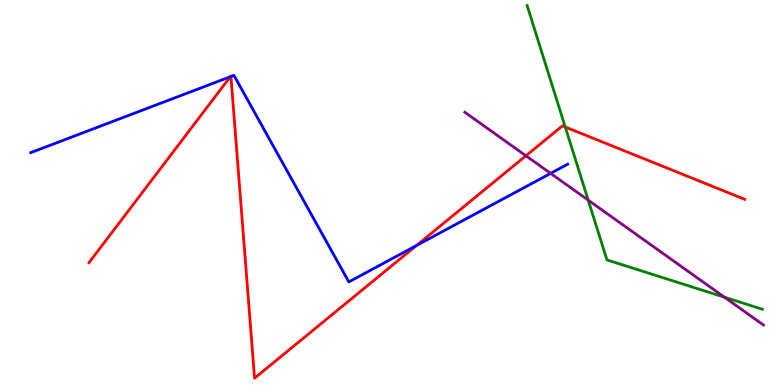[{'lines': ['blue', 'red'], 'intersections': [{'x': 2.97, 'y': 8.01}, {'x': 2.98, 'y': 8.01}, {'x': 5.37, 'y': 3.62}]}, {'lines': ['green', 'red'], 'intersections': [{'x': 7.29, 'y': 6.7}]}, {'lines': ['purple', 'red'], 'intersections': [{'x': 6.79, 'y': 5.95}]}, {'lines': ['blue', 'green'], 'intersections': []}, {'lines': ['blue', 'purple'], 'intersections': [{'x': 7.1, 'y': 5.5}]}, {'lines': ['green', 'purple'], 'intersections': [{'x': 7.59, 'y': 4.8}, {'x': 9.35, 'y': 2.28}]}]